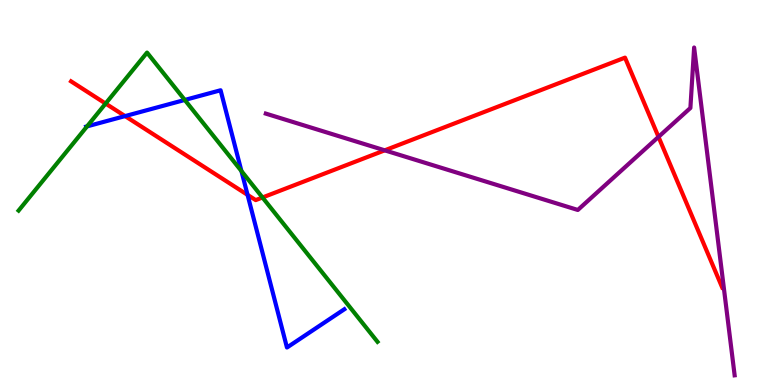[{'lines': ['blue', 'red'], 'intersections': [{'x': 1.61, 'y': 6.98}, {'x': 3.19, 'y': 4.94}]}, {'lines': ['green', 'red'], 'intersections': [{'x': 1.36, 'y': 7.31}, {'x': 3.39, 'y': 4.87}]}, {'lines': ['purple', 'red'], 'intersections': [{'x': 4.96, 'y': 6.1}, {'x': 8.5, 'y': 6.44}]}, {'lines': ['blue', 'green'], 'intersections': [{'x': 1.12, 'y': 6.72}, {'x': 2.38, 'y': 7.4}, {'x': 3.12, 'y': 5.56}]}, {'lines': ['blue', 'purple'], 'intersections': []}, {'lines': ['green', 'purple'], 'intersections': []}]